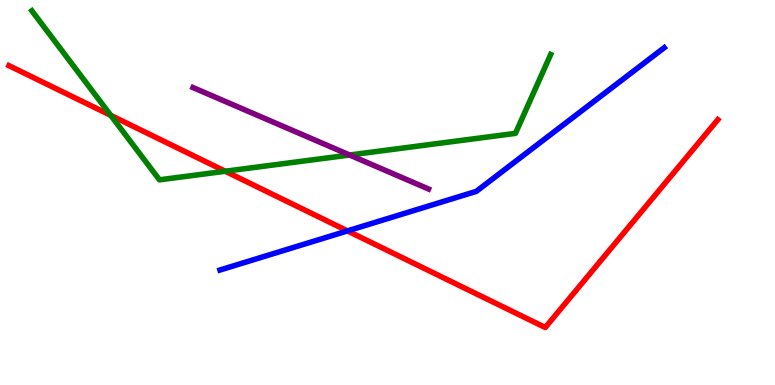[{'lines': ['blue', 'red'], 'intersections': [{'x': 4.48, 'y': 4.0}]}, {'lines': ['green', 'red'], 'intersections': [{'x': 1.43, 'y': 7.0}, {'x': 2.91, 'y': 5.55}]}, {'lines': ['purple', 'red'], 'intersections': []}, {'lines': ['blue', 'green'], 'intersections': []}, {'lines': ['blue', 'purple'], 'intersections': []}, {'lines': ['green', 'purple'], 'intersections': [{'x': 4.51, 'y': 5.97}]}]